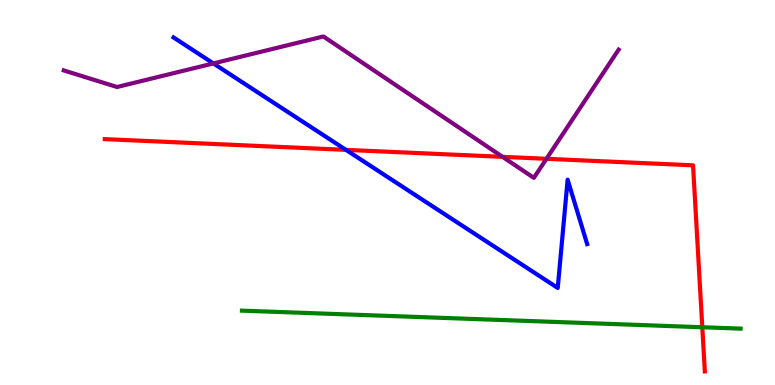[{'lines': ['blue', 'red'], 'intersections': [{'x': 4.46, 'y': 6.11}]}, {'lines': ['green', 'red'], 'intersections': [{'x': 9.06, 'y': 1.5}]}, {'lines': ['purple', 'red'], 'intersections': [{'x': 6.48, 'y': 5.93}, {'x': 7.05, 'y': 5.88}]}, {'lines': ['blue', 'green'], 'intersections': []}, {'lines': ['blue', 'purple'], 'intersections': [{'x': 2.75, 'y': 8.35}]}, {'lines': ['green', 'purple'], 'intersections': []}]